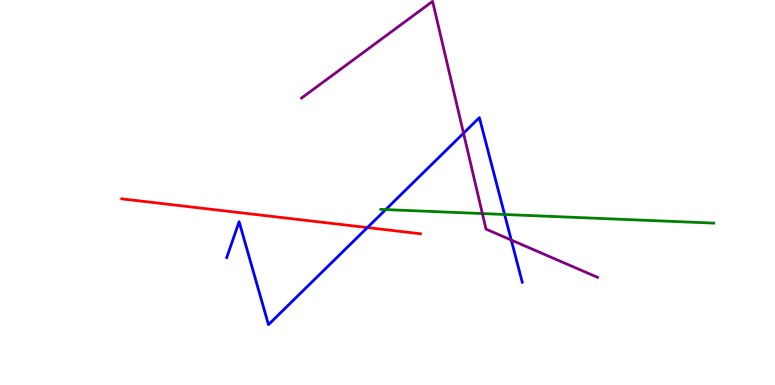[{'lines': ['blue', 'red'], 'intersections': [{'x': 4.74, 'y': 4.09}]}, {'lines': ['green', 'red'], 'intersections': []}, {'lines': ['purple', 'red'], 'intersections': []}, {'lines': ['blue', 'green'], 'intersections': [{'x': 4.98, 'y': 4.56}, {'x': 6.51, 'y': 4.43}]}, {'lines': ['blue', 'purple'], 'intersections': [{'x': 5.98, 'y': 6.54}, {'x': 6.6, 'y': 3.76}]}, {'lines': ['green', 'purple'], 'intersections': [{'x': 6.22, 'y': 4.45}]}]